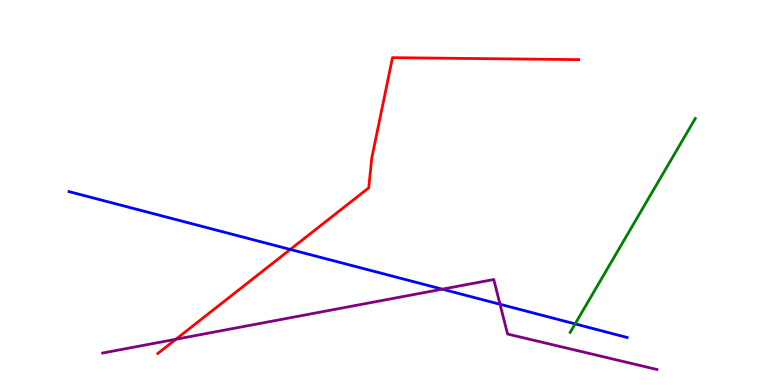[{'lines': ['blue', 'red'], 'intersections': [{'x': 3.75, 'y': 3.52}]}, {'lines': ['green', 'red'], 'intersections': []}, {'lines': ['purple', 'red'], 'intersections': [{'x': 2.27, 'y': 1.19}]}, {'lines': ['blue', 'green'], 'intersections': [{'x': 7.42, 'y': 1.59}]}, {'lines': ['blue', 'purple'], 'intersections': [{'x': 5.71, 'y': 2.49}, {'x': 6.45, 'y': 2.1}]}, {'lines': ['green', 'purple'], 'intersections': []}]